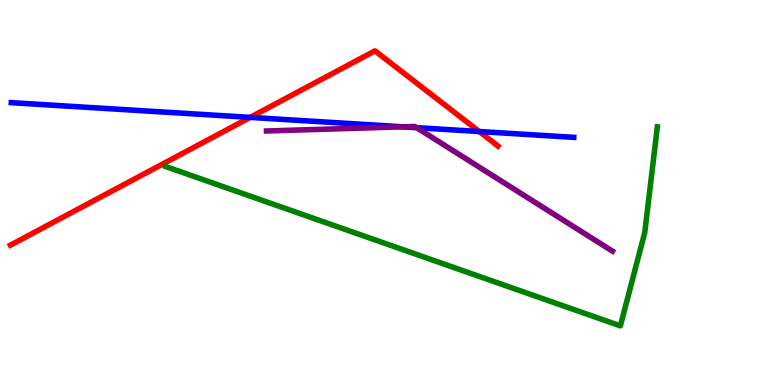[{'lines': ['blue', 'red'], 'intersections': [{'x': 3.23, 'y': 6.95}, {'x': 6.18, 'y': 6.58}]}, {'lines': ['green', 'red'], 'intersections': []}, {'lines': ['purple', 'red'], 'intersections': []}, {'lines': ['blue', 'green'], 'intersections': []}, {'lines': ['blue', 'purple'], 'intersections': [{'x': 5.2, 'y': 6.71}, {'x': 5.38, 'y': 6.68}]}, {'lines': ['green', 'purple'], 'intersections': []}]